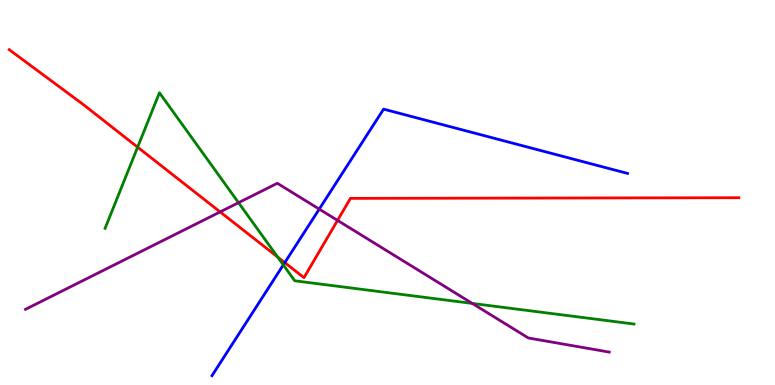[{'lines': ['blue', 'red'], 'intersections': [{'x': 3.67, 'y': 3.18}]}, {'lines': ['green', 'red'], 'intersections': [{'x': 1.78, 'y': 6.18}, {'x': 3.58, 'y': 3.32}]}, {'lines': ['purple', 'red'], 'intersections': [{'x': 2.84, 'y': 4.5}, {'x': 4.36, 'y': 4.28}]}, {'lines': ['blue', 'green'], 'intersections': [{'x': 3.66, 'y': 3.12}]}, {'lines': ['blue', 'purple'], 'intersections': [{'x': 4.12, 'y': 4.57}]}, {'lines': ['green', 'purple'], 'intersections': [{'x': 3.08, 'y': 4.74}, {'x': 6.09, 'y': 2.12}]}]